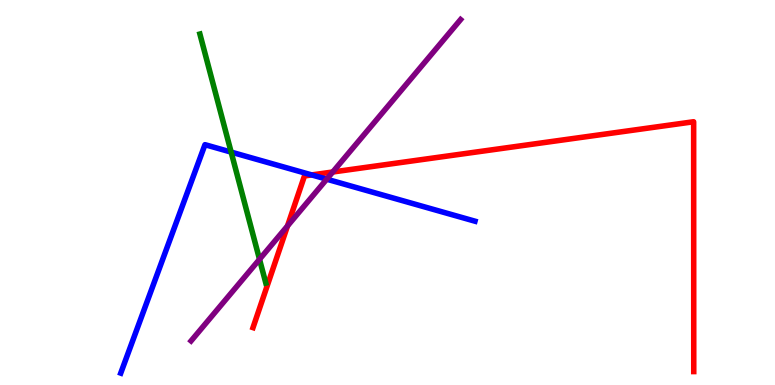[{'lines': ['blue', 'red'], 'intersections': [{'x': 4.02, 'y': 5.46}]}, {'lines': ['green', 'red'], 'intersections': []}, {'lines': ['purple', 'red'], 'intersections': [{'x': 3.71, 'y': 4.13}, {'x': 4.29, 'y': 5.53}]}, {'lines': ['blue', 'green'], 'intersections': [{'x': 2.98, 'y': 6.05}]}, {'lines': ['blue', 'purple'], 'intersections': [{'x': 4.22, 'y': 5.35}]}, {'lines': ['green', 'purple'], 'intersections': [{'x': 3.35, 'y': 3.26}]}]